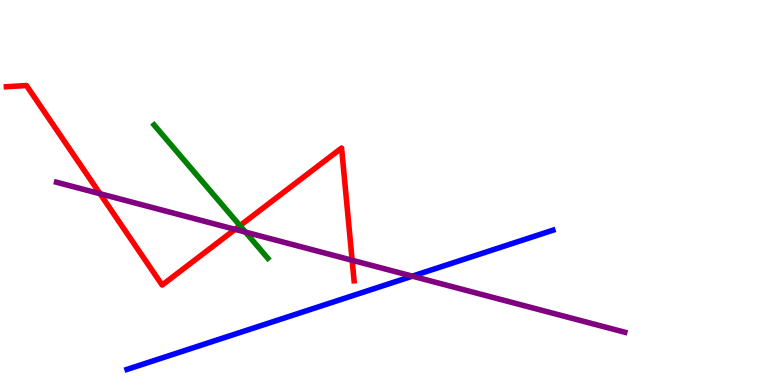[{'lines': ['blue', 'red'], 'intersections': []}, {'lines': ['green', 'red'], 'intersections': [{'x': 3.1, 'y': 4.14}]}, {'lines': ['purple', 'red'], 'intersections': [{'x': 1.29, 'y': 4.97}, {'x': 3.03, 'y': 4.04}, {'x': 4.54, 'y': 3.24}]}, {'lines': ['blue', 'green'], 'intersections': []}, {'lines': ['blue', 'purple'], 'intersections': [{'x': 5.32, 'y': 2.83}]}, {'lines': ['green', 'purple'], 'intersections': [{'x': 3.17, 'y': 3.97}]}]